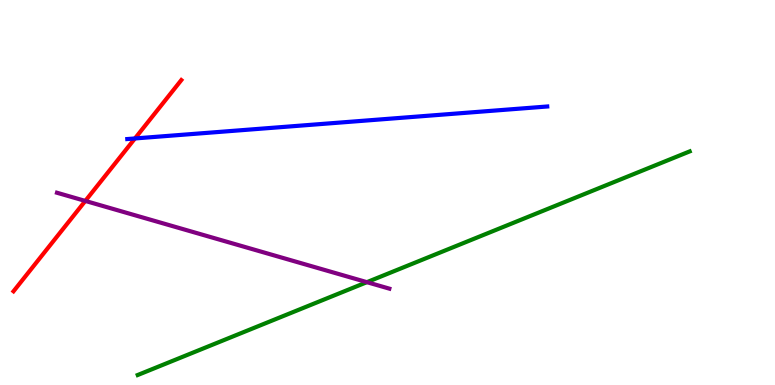[{'lines': ['blue', 'red'], 'intersections': [{'x': 1.74, 'y': 6.4}]}, {'lines': ['green', 'red'], 'intersections': []}, {'lines': ['purple', 'red'], 'intersections': [{'x': 1.1, 'y': 4.78}]}, {'lines': ['blue', 'green'], 'intersections': []}, {'lines': ['blue', 'purple'], 'intersections': []}, {'lines': ['green', 'purple'], 'intersections': [{'x': 4.73, 'y': 2.67}]}]